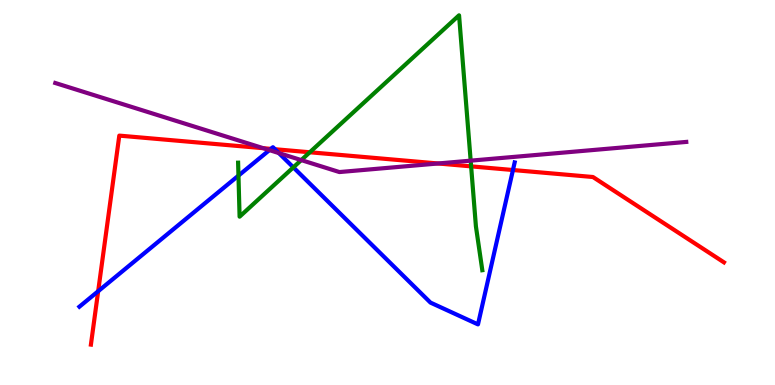[{'lines': ['blue', 'red'], 'intersections': [{'x': 1.27, 'y': 2.44}, {'x': 3.5, 'y': 6.13}, {'x': 3.55, 'y': 6.12}, {'x': 6.62, 'y': 5.58}]}, {'lines': ['green', 'red'], 'intersections': [{'x': 4.0, 'y': 6.05}, {'x': 6.08, 'y': 5.68}]}, {'lines': ['purple', 'red'], 'intersections': [{'x': 3.4, 'y': 6.15}, {'x': 5.65, 'y': 5.75}]}, {'lines': ['blue', 'green'], 'intersections': [{'x': 3.08, 'y': 5.44}, {'x': 3.79, 'y': 5.65}]}, {'lines': ['blue', 'purple'], 'intersections': [{'x': 3.48, 'y': 6.1}, {'x': 3.6, 'y': 6.02}]}, {'lines': ['green', 'purple'], 'intersections': [{'x': 3.89, 'y': 5.84}, {'x': 6.07, 'y': 5.83}]}]